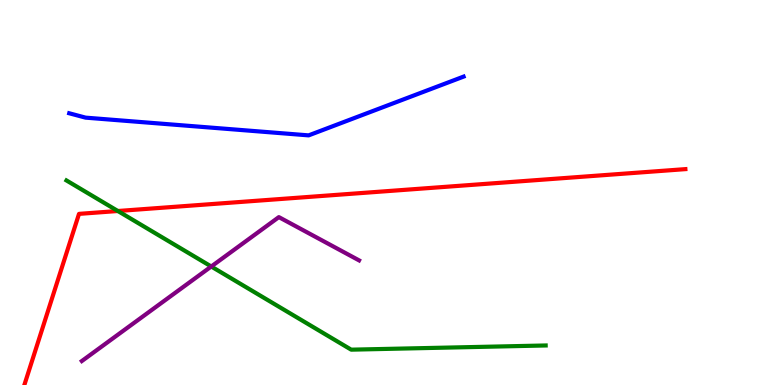[{'lines': ['blue', 'red'], 'intersections': []}, {'lines': ['green', 'red'], 'intersections': [{'x': 1.52, 'y': 4.52}]}, {'lines': ['purple', 'red'], 'intersections': []}, {'lines': ['blue', 'green'], 'intersections': []}, {'lines': ['blue', 'purple'], 'intersections': []}, {'lines': ['green', 'purple'], 'intersections': [{'x': 2.73, 'y': 3.08}]}]